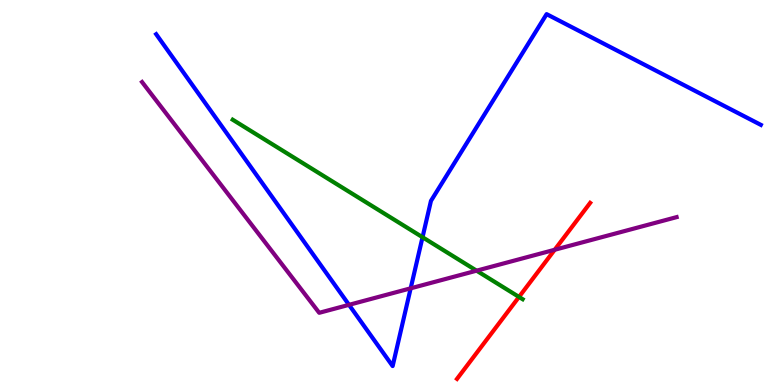[{'lines': ['blue', 'red'], 'intersections': []}, {'lines': ['green', 'red'], 'intersections': [{'x': 6.7, 'y': 2.29}]}, {'lines': ['purple', 'red'], 'intersections': [{'x': 7.16, 'y': 3.51}]}, {'lines': ['blue', 'green'], 'intersections': [{'x': 5.45, 'y': 3.84}]}, {'lines': ['blue', 'purple'], 'intersections': [{'x': 4.5, 'y': 2.08}, {'x': 5.3, 'y': 2.51}]}, {'lines': ['green', 'purple'], 'intersections': [{'x': 6.15, 'y': 2.97}]}]